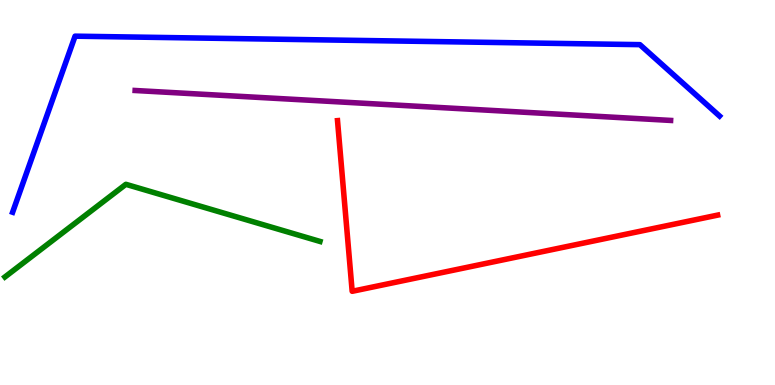[{'lines': ['blue', 'red'], 'intersections': []}, {'lines': ['green', 'red'], 'intersections': []}, {'lines': ['purple', 'red'], 'intersections': []}, {'lines': ['blue', 'green'], 'intersections': []}, {'lines': ['blue', 'purple'], 'intersections': []}, {'lines': ['green', 'purple'], 'intersections': []}]